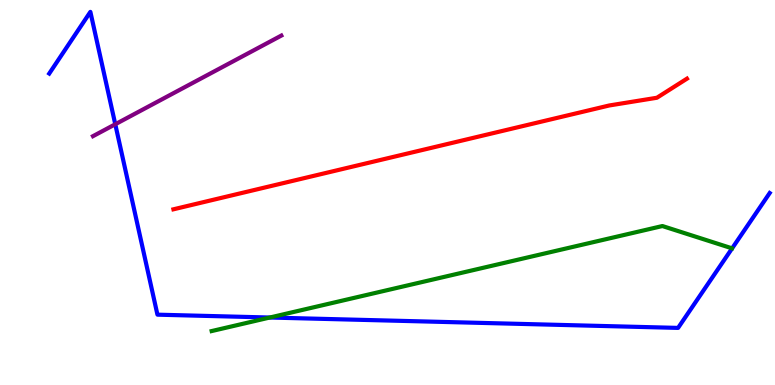[{'lines': ['blue', 'red'], 'intersections': []}, {'lines': ['green', 'red'], 'intersections': []}, {'lines': ['purple', 'red'], 'intersections': []}, {'lines': ['blue', 'green'], 'intersections': [{'x': 3.48, 'y': 1.75}]}, {'lines': ['blue', 'purple'], 'intersections': [{'x': 1.49, 'y': 6.77}]}, {'lines': ['green', 'purple'], 'intersections': []}]